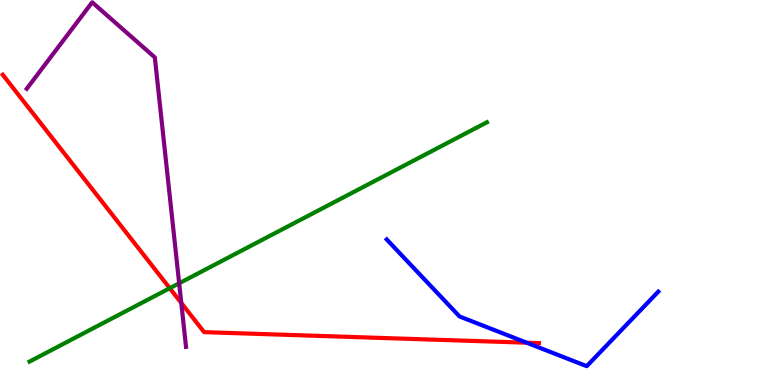[{'lines': ['blue', 'red'], 'intersections': [{'x': 6.8, 'y': 1.1}]}, {'lines': ['green', 'red'], 'intersections': [{'x': 2.19, 'y': 2.51}]}, {'lines': ['purple', 'red'], 'intersections': [{'x': 2.34, 'y': 2.13}]}, {'lines': ['blue', 'green'], 'intersections': []}, {'lines': ['blue', 'purple'], 'intersections': []}, {'lines': ['green', 'purple'], 'intersections': [{'x': 2.31, 'y': 2.64}]}]